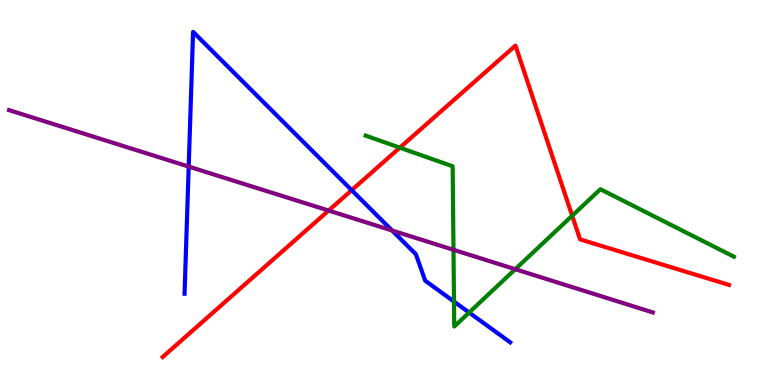[{'lines': ['blue', 'red'], 'intersections': [{'x': 4.54, 'y': 5.06}]}, {'lines': ['green', 'red'], 'intersections': [{'x': 5.16, 'y': 6.16}, {'x': 7.38, 'y': 4.4}]}, {'lines': ['purple', 'red'], 'intersections': [{'x': 4.24, 'y': 4.53}]}, {'lines': ['blue', 'green'], 'intersections': [{'x': 5.86, 'y': 2.17}, {'x': 6.05, 'y': 1.88}]}, {'lines': ['blue', 'purple'], 'intersections': [{'x': 2.43, 'y': 5.67}, {'x': 5.06, 'y': 4.01}]}, {'lines': ['green', 'purple'], 'intersections': [{'x': 5.85, 'y': 3.51}, {'x': 6.65, 'y': 3.01}]}]